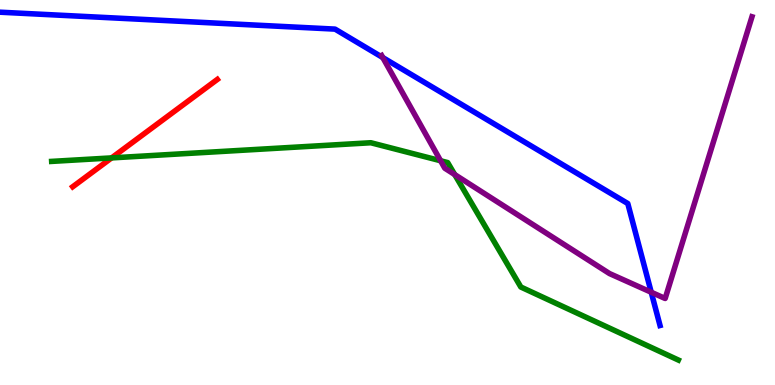[{'lines': ['blue', 'red'], 'intersections': []}, {'lines': ['green', 'red'], 'intersections': [{'x': 1.44, 'y': 5.9}]}, {'lines': ['purple', 'red'], 'intersections': []}, {'lines': ['blue', 'green'], 'intersections': []}, {'lines': ['blue', 'purple'], 'intersections': [{'x': 4.94, 'y': 8.5}, {'x': 8.4, 'y': 2.41}]}, {'lines': ['green', 'purple'], 'intersections': [{'x': 5.69, 'y': 5.82}, {'x': 5.87, 'y': 5.47}]}]